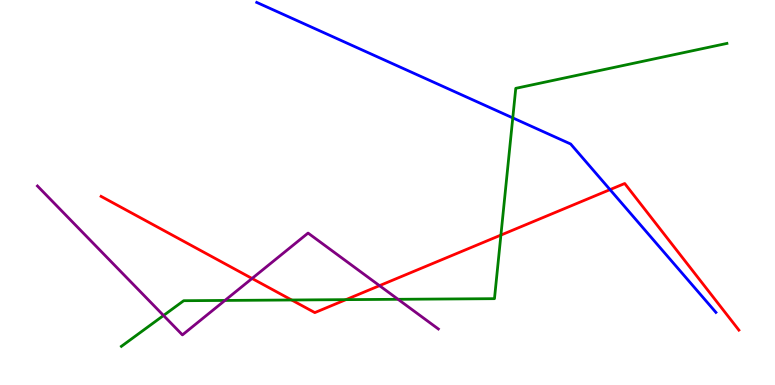[{'lines': ['blue', 'red'], 'intersections': [{'x': 7.87, 'y': 5.07}]}, {'lines': ['green', 'red'], 'intersections': [{'x': 3.76, 'y': 2.21}, {'x': 4.46, 'y': 2.22}, {'x': 6.46, 'y': 3.89}]}, {'lines': ['purple', 'red'], 'intersections': [{'x': 3.25, 'y': 2.77}, {'x': 4.9, 'y': 2.58}]}, {'lines': ['blue', 'green'], 'intersections': [{'x': 6.62, 'y': 6.94}]}, {'lines': ['blue', 'purple'], 'intersections': []}, {'lines': ['green', 'purple'], 'intersections': [{'x': 2.11, 'y': 1.81}, {'x': 2.9, 'y': 2.2}, {'x': 5.14, 'y': 2.23}]}]